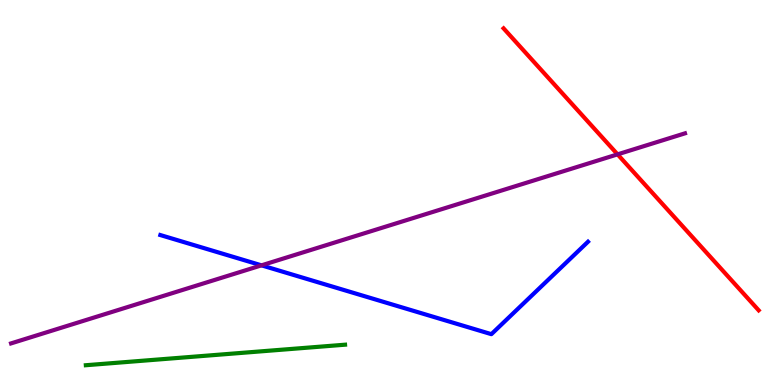[{'lines': ['blue', 'red'], 'intersections': []}, {'lines': ['green', 'red'], 'intersections': []}, {'lines': ['purple', 'red'], 'intersections': [{'x': 7.97, 'y': 5.99}]}, {'lines': ['blue', 'green'], 'intersections': []}, {'lines': ['blue', 'purple'], 'intersections': [{'x': 3.37, 'y': 3.11}]}, {'lines': ['green', 'purple'], 'intersections': []}]